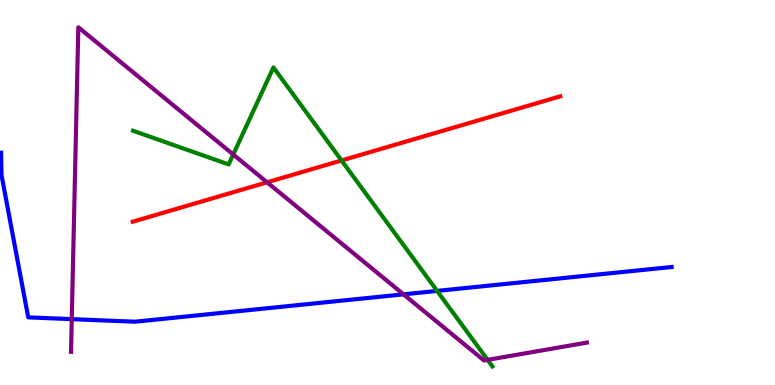[{'lines': ['blue', 'red'], 'intersections': []}, {'lines': ['green', 'red'], 'intersections': [{'x': 4.41, 'y': 5.83}]}, {'lines': ['purple', 'red'], 'intersections': [{'x': 3.45, 'y': 5.26}]}, {'lines': ['blue', 'green'], 'intersections': [{'x': 5.64, 'y': 2.44}]}, {'lines': ['blue', 'purple'], 'intersections': [{'x': 0.926, 'y': 1.71}, {'x': 5.21, 'y': 2.35}]}, {'lines': ['green', 'purple'], 'intersections': [{'x': 3.01, 'y': 5.99}, {'x': 6.29, 'y': 0.653}]}]